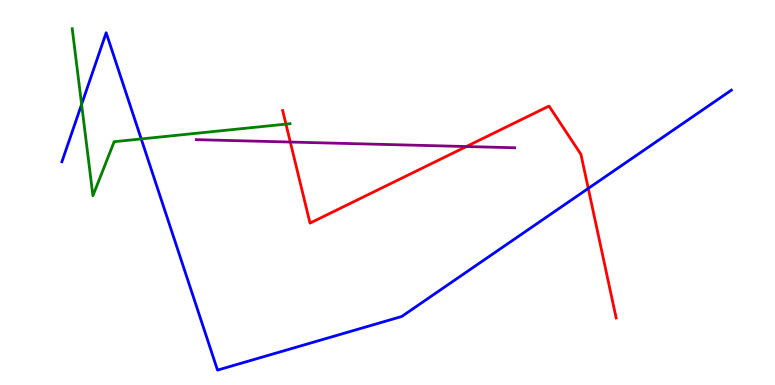[{'lines': ['blue', 'red'], 'intersections': [{'x': 7.59, 'y': 5.11}]}, {'lines': ['green', 'red'], 'intersections': [{'x': 3.69, 'y': 6.78}]}, {'lines': ['purple', 'red'], 'intersections': [{'x': 3.75, 'y': 6.31}, {'x': 6.02, 'y': 6.19}]}, {'lines': ['blue', 'green'], 'intersections': [{'x': 1.05, 'y': 7.29}, {'x': 1.82, 'y': 6.39}]}, {'lines': ['blue', 'purple'], 'intersections': []}, {'lines': ['green', 'purple'], 'intersections': []}]